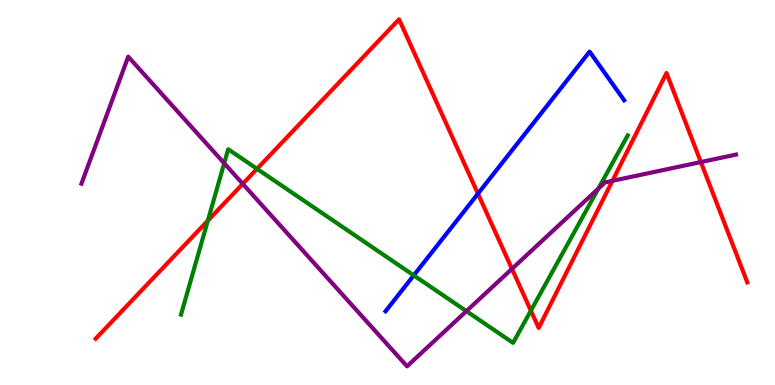[{'lines': ['blue', 'red'], 'intersections': [{'x': 6.17, 'y': 4.97}]}, {'lines': ['green', 'red'], 'intersections': [{'x': 2.68, 'y': 4.27}, {'x': 3.32, 'y': 5.61}, {'x': 6.85, 'y': 1.93}]}, {'lines': ['purple', 'red'], 'intersections': [{'x': 3.13, 'y': 5.22}, {'x': 6.61, 'y': 3.02}, {'x': 7.9, 'y': 5.3}, {'x': 9.04, 'y': 5.79}]}, {'lines': ['blue', 'green'], 'intersections': [{'x': 5.34, 'y': 2.85}]}, {'lines': ['blue', 'purple'], 'intersections': []}, {'lines': ['green', 'purple'], 'intersections': [{'x': 2.89, 'y': 5.76}, {'x': 6.02, 'y': 1.92}, {'x': 7.72, 'y': 5.1}]}]